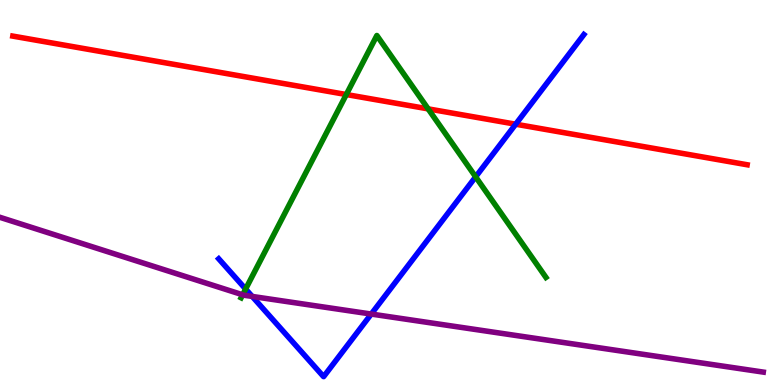[{'lines': ['blue', 'red'], 'intersections': [{'x': 6.65, 'y': 6.77}]}, {'lines': ['green', 'red'], 'intersections': [{'x': 4.47, 'y': 7.54}, {'x': 5.52, 'y': 7.17}]}, {'lines': ['purple', 'red'], 'intersections': []}, {'lines': ['blue', 'green'], 'intersections': [{'x': 3.17, 'y': 2.49}, {'x': 6.14, 'y': 5.41}]}, {'lines': ['blue', 'purple'], 'intersections': [{'x': 3.25, 'y': 2.3}, {'x': 4.79, 'y': 1.84}]}, {'lines': ['green', 'purple'], 'intersections': [{'x': 3.13, 'y': 2.34}]}]